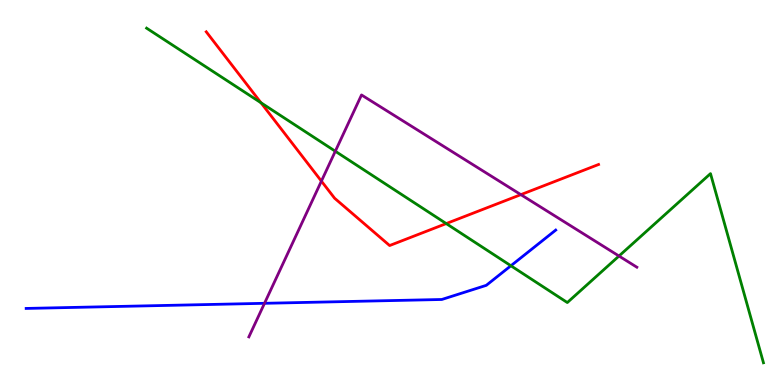[{'lines': ['blue', 'red'], 'intersections': []}, {'lines': ['green', 'red'], 'intersections': [{'x': 3.37, 'y': 7.33}, {'x': 5.76, 'y': 4.19}]}, {'lines': ['purple', 'red'], 'intersections': [{'x': 4.15, 'y': 5.3}, {'x': 6.72, 'y': 4.94}]}, {'lines': ['blue', 'green'], 'intersections': [{'x': 6.59, 'y': 3.1}]}, {'lines': ['blue', 'purple'], 'intersections': [{'x': 3.41, 'y': 2.12}]}, {'lines': ['green', 'purple'], 'intersections': [{'x': 4.33, 'y': 6.07}, {'x': 7.99, 'y': 3.35}]}]